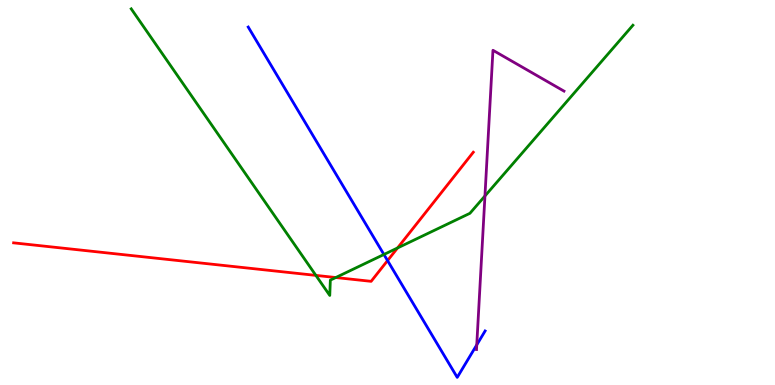[{'lines': ['blue', 'red'], 'intersections': [{'x': 5.0, 'y': 3.23}]}, {'lines': ['green', 'red'], 'intersections': [{'x': 4.08, 'y': 2.85}, {'x': 4.33, 'y': 2.79}, {'x': 5.13, 'y': 3.56}]}, {'lines': ['purple', 'red'], 'intersections': []}, {'lines': ['blue', 'green'], 'intersections': [{'x': 4.95, 'y': 3.39}]}, {'lines': ['blue', 'purple'], 'intersections': [{'x': 6.15, 'y': 1.04}]}, {'lines': ['green', 'purple'], 'intersections': [{'x': 6.26, 'y': 4.91}]}]